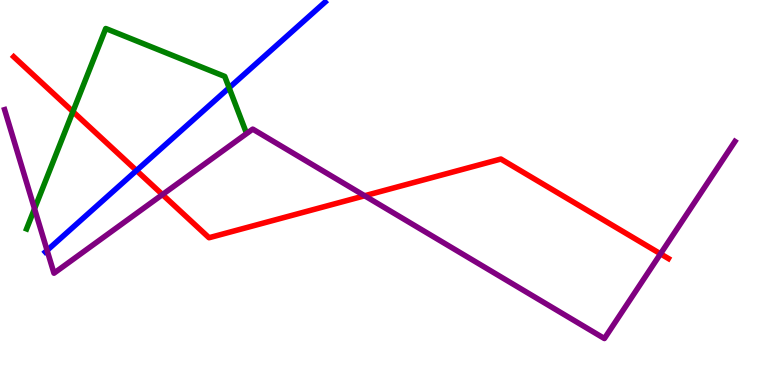[{'lines': ['blue', 'red'], 'intersections': [{'x': 1.76, 'y': 5.57}]}, {'lines': ['green', 'red'], 'intersections': [{'x': 0.941, 'y': 7.1}]}, {'lines': ['purple', 'red'], 'intersections': [{'x': 2.1, 'y': 4.95}, {'x': 4.71, 'y': 4.92}, {'x': 8.52, 'y': 3.41}]}, {'lines': ['blue', 'green'], 'intersections': [{'x': 2.96, 'y': 7.72}]}, {'lines': ['blue', 'purple'], 'intersections': [{'x': 0.608, 'y': 3.5}]}, {'lines': ['green', 'purple'], 'intersections': [{'x': 0.445, 'y': 4.58}]}]